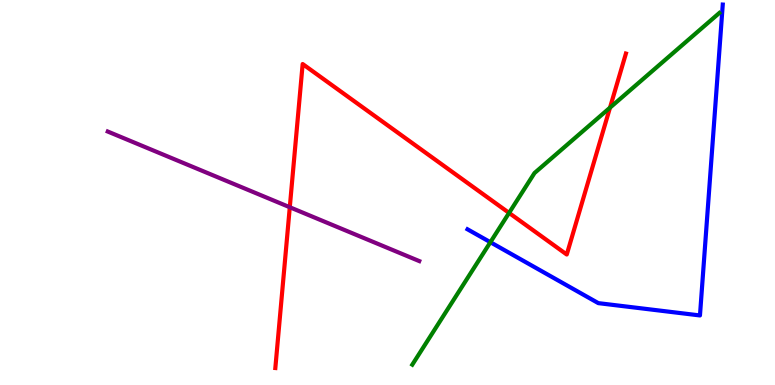[{'lines': ['blue', 'red'], 'intersections': []}, {'lines': ['green', 'red'], 'intersections': [{'x': 6.57, 'y': 4.47}, {'x': 7.87, 'y': 7.2}]}, {'lines': ['purple', 'red'], 'intersections': [{'x': 3.74, 'y': 4.62}]}, {'lines': ['blue', 'green'], 'intersections': [{'x': 6.33, 'y': 3.71}]}, {'lines': ['blue', 'purple'], 'intersections': []}, {'lines': ['green', 'purple'], 'intersections': []}]